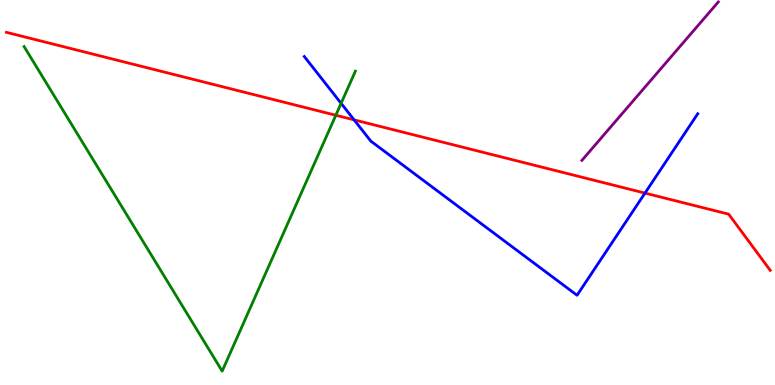[{'lines': ['blue', 'red'], 'intersections': [{'x': 4.57, 'y': 6.89}, {'x': 8.32, 'y': 4.98}]}, {'lines': ['green', 'red'], 'intersections': [{'x': 4.33, 'y': 7.01}]}, {'lines': ['purple', 'red'], 'intersections': []}, {'lines': ['blue', 'green'], 'intersections': [{'x': 4.4, 'y': 7.32}]}, {'lines': ['blue', 'purple'], 'intersections': []}, {'lines': ['green', 'purple'], 'intersections': []}]